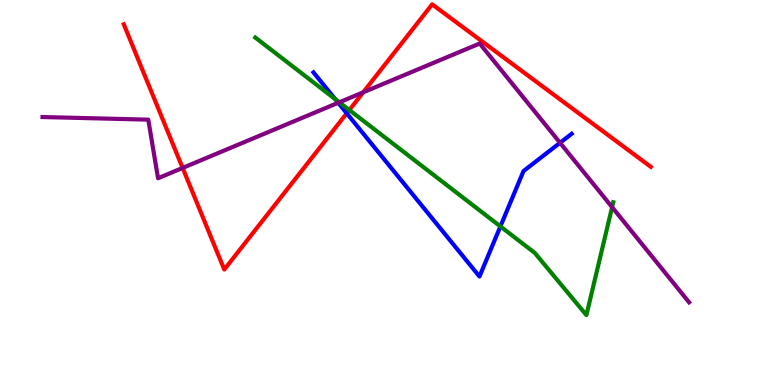[{'lines': ['blue', 'red'], 'intersections': [{'x': 4.47, 'y': 7.06}]}, {'lines': ['green', 'red'], 'intersections': [{'x': 4.51, 'y': 7.14}]}, {'lines': ['purple', 'red'], 'intersections': [{'x': 2.36, 'y': 5.64}, {'x': 4.69, 'y': 7.6}]}, {'lines': ['blue', 'green'], 'intersections': [{'x': 4.33, 'y': 7.43}, {'x': 6.46, 'y': 4.12}]}, {'lines': ['blue', 'purple'], 'intersections': [{'x': 4.36, 'y': 7.33}, {'x': 7.23, 'y': 6.29}]}, {'lines': ['green', 'purple'], 'intersections': [{'x': 4.38, 'y': 7.34}, {'x': 7.9, 'y': 4.62}]}]